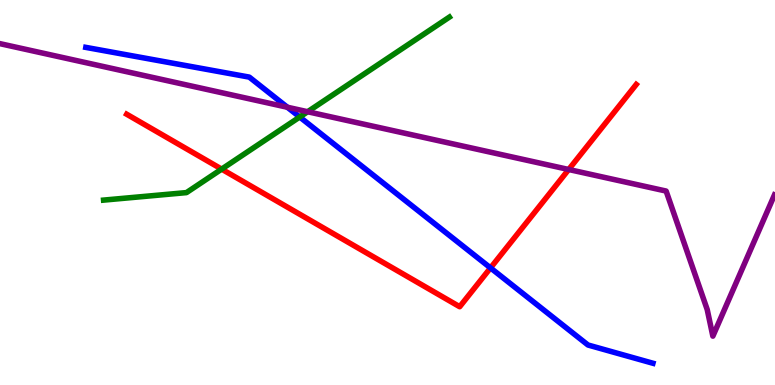[{'lines': ['blue', 'red'], 'intersections': [{'x': 6.33, 'y': 3.04}]}, {'lines': ['green', 'red'], 'intersections': [{'x': 2.86, 'y': 5.61}]}, {'lines': ['purple', 'red'], 'intersections': [{'x': 7.34, 'y': 5.6}]}, {'lines': ['blue', 'green'], 'intersections': [{'x': 3.87, 'y': 6.96}]}, {'lines': ['blue', 'purple'], 'intersections': [{'x': 3.71, 'y': 7.21}]}, {'lines': ['green', 'purple'], 'intersections': [{'x': 3.97, 'y': 7.1}]}]